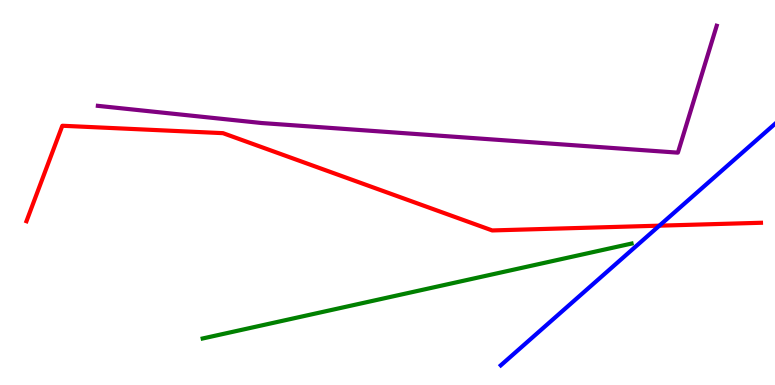[{'lines': ['blue', 'red'], 'intersections': [{'x': 8.51, 'y': 4.14}]}, {'lines': ['green', 'red'], 'intersections': []}, {'lines': ['purple', 'red'], 'intersections': []}, {'lines': ['blue', 'green'], 'intersections': []}, {'lines': ['blue', 'purple'], 'intersections': []}, {'lines': ['green', 'purple'], 'intersections': []}]